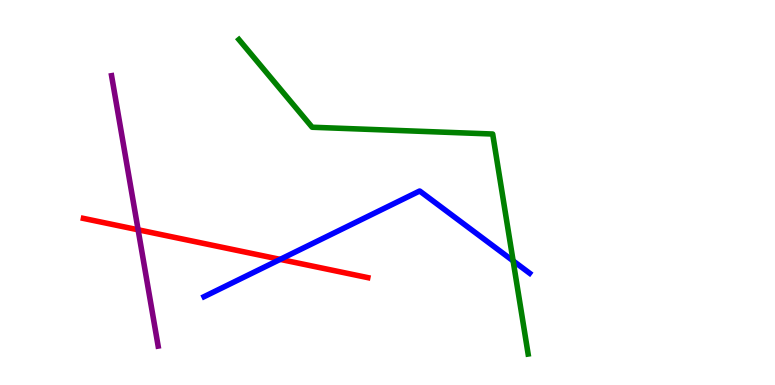[{'lines': ['blue', 'red'], 'intersections': [{'x': 3.62, 'y': 3.26}]}, {'lines': ['green', 'red'], 'intersections': []}, {'lines': ['purple', 'red'], 'intersections': [{'x': 1.78, 'y': 4.03}]}, {'lines': ['blue', 'green'], 'intersections': [{'x': 6.62, 'y': 3.22}]}, {'lines': ['blue', 'purple'], 'intersections': []}, {'lines': ['green', 'purple'], 'intersections': []}]